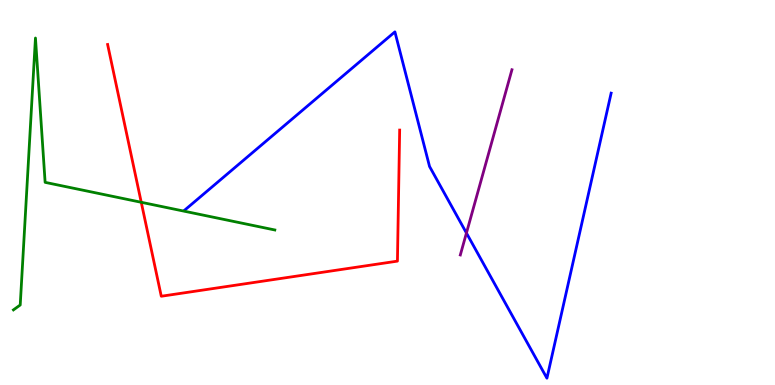[{'lines': ['blue', 'red'], 'intersections': []}, {'lines': ['green', 'red'], 'intersections': [{'x': 1.82, 'y': 4.75}]}, {'lines': ['purple', 'red'], 'intersections': []}, {'lines': ['blue', 'green'], 'intersections': []}, {'lines': ['blue', 'purple'], 'intersections': [{'x': 6.02, 'y': 3.95}]}, {'lines': ['green', 'purple'], 'intersections': []}]